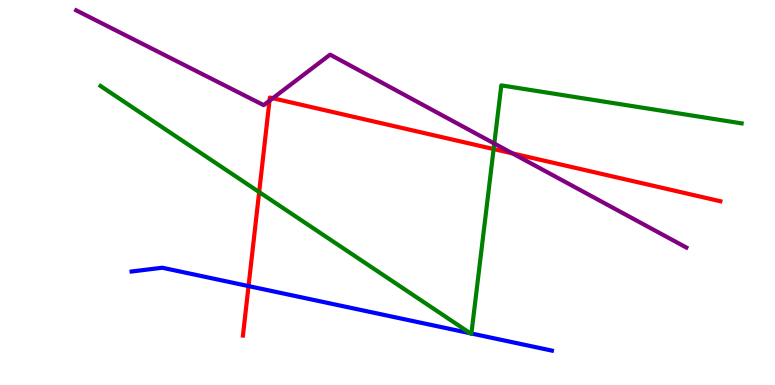[{'lines': ['blue', 'red'], 'intersections': [{'x': 3.21, 'y': 2.57}]}, {'lines': ['green', 'red'], 'intersections': [{'x': 3.34, 'y': 5.01}, {'x': 6.37, 'y': 6.13}]}, {'lines': ['purple', 'red'], 'intersections': [{'x': 3.48, 'y': 7.38}, {'x': 3.52, 'y': 7.45}, {'x': 6.61, 'y': 6.02}]}, {'lines': ['blue', 'green'], 'intersections': [{'x': 6.07, 'y': 1.34}, {'x': 6.08, 'y': 1.34}]}, {'lines': ['blue', 'purple'], 'intersections': []}, {'lines': ['green', 'purple'], 'intersections': [{'x': 6.38, 'y': 6.27}]}]